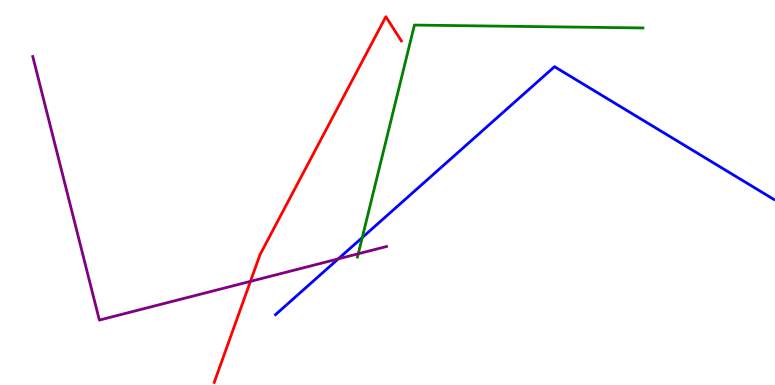[{'lines': ['blue', 'red'], 'intersections': []}, {'lines': ['green', 'red'], 'intersections': []}, {'lines': ['purple', 'red'], 'intersections': [{'x': 3.23, 'y': 2.69}]}, {'lines': ['blue', 'green'], 'intersections': [{'x': 4.67, 'y': 3.83}]}, {'lines': ['blue', 'purple'], 'intersections': [{'x': 4.36, 'y': 3.28}]}, {'lines': ['green', 'purple'], 'intersections': [{'x': 4.62, 'y': 3.41}]}]